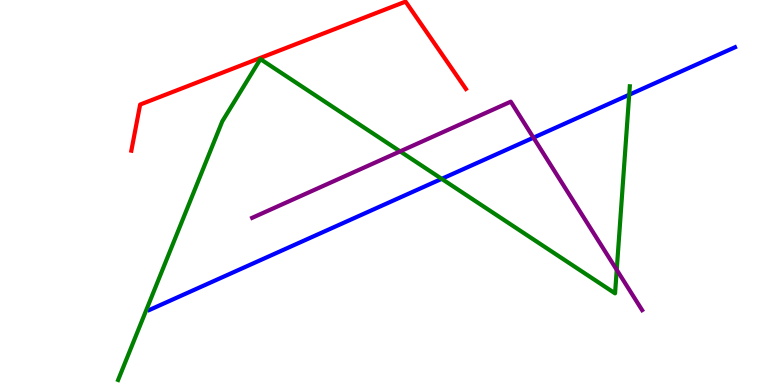[{'lines': ['blue', 'red'], 'intersections': []}, {'lines': ['green', 'red'], 'intersections': []}, {'lines': ['purple', 'red'], 'intersections': []}, {'lines': ['blue', 'green'], 'intersections': [{'x': 5.7, 'y': 5.35}, {'x': 8.12, 'y': 7.54}]}, {'lines': ['blue', 'purple'], 'intersections': [{'x': 6.88, 'y': 6.42}]}, {'lines': ['green', 'purple'], 'intersections': [{'x': 5.16, 'y': 6.07}, {'x': 7.96, 'y': 2.99}]}]